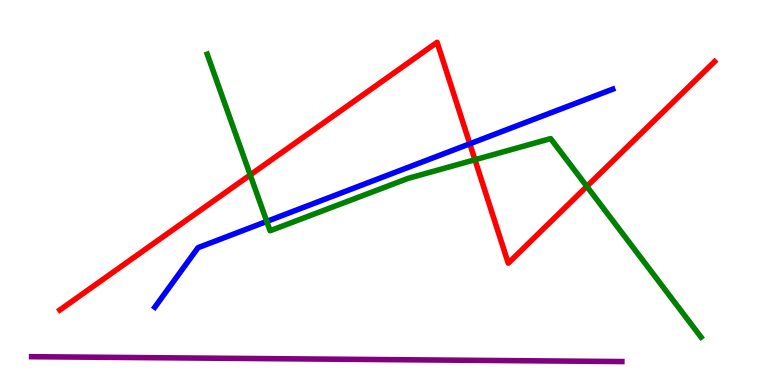[{'lines': ['blue', 'red'], 'intersections': [{'x': 6.06, 'y': 6.27}]}, {'lines': ['green', 'red'], 'intersections': [{'x': 3.23, 'y': 5.46}, {'x': 6.13, 'y': 5.85}, {'x': 7.57, 'y': 5.16}]}, {'lines': ['purple', 'red'], 'intersections': []}, {'lines': ['blue', 'green'], 'intersections': [{'x': 3.44, 'y': 4.25}]}, {'lines': ['blue', 'purple'], 'intersections': []}, {'lines': ['green', 'purple'], 'intersections': []}]